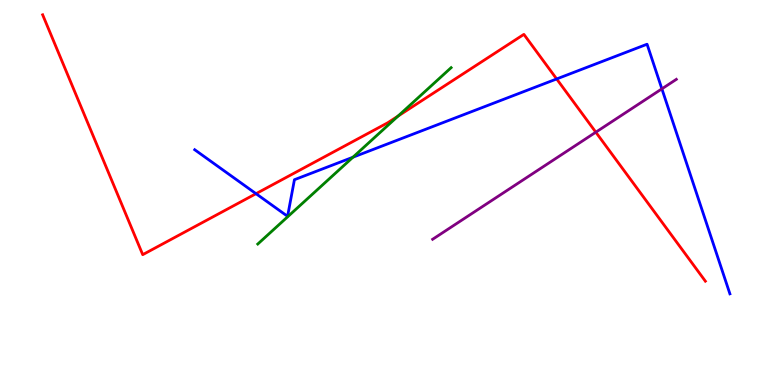[{'lines': ['blue', 'red'], 'intersections': [{'x': 3.3, 'y': 4.97}, {'x': 7.18, 'y': 7.95}]}, {'lines': ['green', 'red'], 'intersections': [{'x': 5.14, 'y': 6.99}]}, {'lines': ['purple', 'red'], 'intersections': [{'x': 7.69, 'y': 6.57}]}, {'lines': ['blue', 'green'], 'intersections': [{'x': 4.55, 'y': 5.92}]}, {'lines': ['blue', 'purple'], 'intersections': [{'x': 8.54, 'y': 7.69}]}, {'lines': ['green', 'purple'], 'intersections': []}]